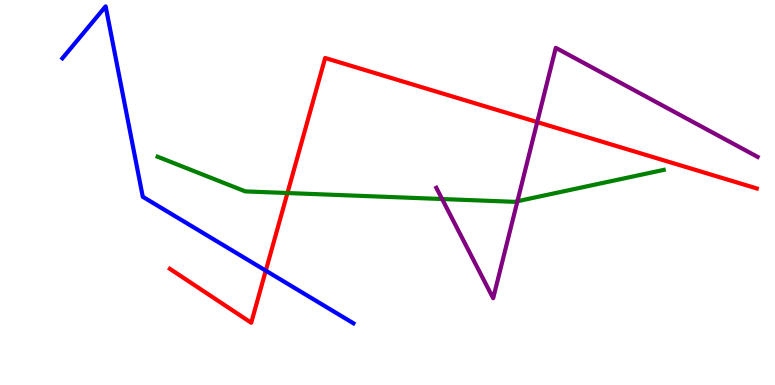[{'lines': ['blue', 'red'], 'intersections': [{'x': 3.43, 'y': 2.97}]}, {'lines': ['green', 'red'], 'intersections': [{'x': 3.71, 'y': 4.99}]}, {'lines': ['purple', 'red'], 'intersections': [{'x': 6.93, 'y': 6.83}]}, {'lines': ['blue', 'green'], 'intersections': []}, {'lines': ['blue', 'purple'], 'intersections': []}, {'lines': ['green', 'purple'], 'intersections': [{'x': 5.7, 'y': 4.83}, {'x': 6.68, 'y': 4.77}]}]